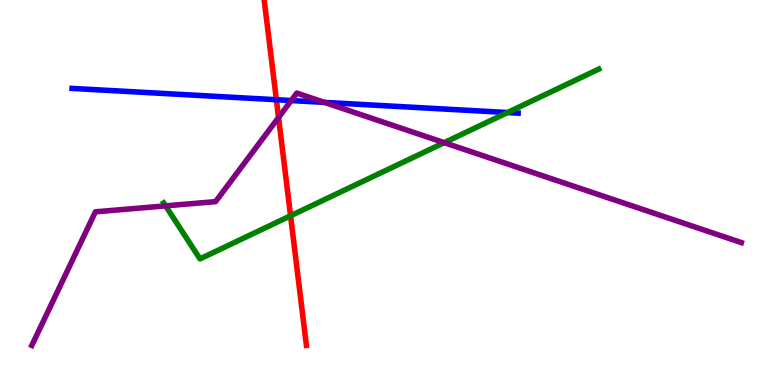[{'lines': ['blue', 'red'], 'intersections': [{'x': 3.57, 'y': 7.41}]}, {'lines': ['green', 'red'], 'intersections': [{'x': 3.75, 'y': 4.4}]}, {'lines': ['purple', 'red'], 'intersections': [{'x': 3.59, 'y': 6.95}]}, {'lines': ['blue', 'green'], 'intersections': [{'x': 6.55, 'y': 7.08}]}, {'lines': ['blue', 'purple'], 'intersections': [{'x': 3.76, 'y': 7.39}, {'x': 4.19, 'y': 7.34}]}, {'lines': ['green', 'purple'], 'intersections': [{'x': 2.14, 'y': 4.65}, {'x': 5.73, 'y': 6.29}]}]